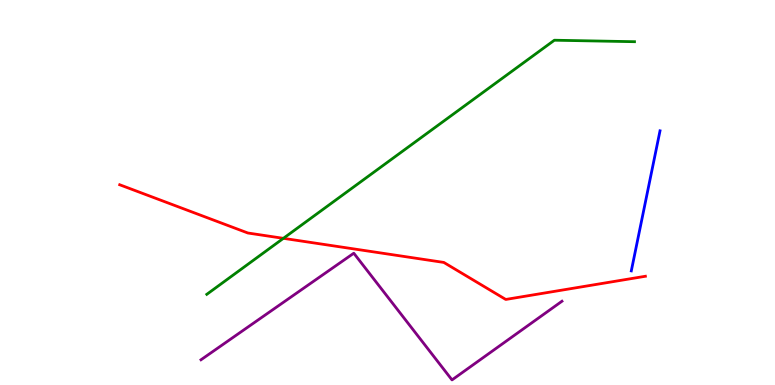[{'lines': ['blue', 'red'], 'intersections': []}, {'lines': ['green', 'red'], 'intersections': [{'x': 3.66, 'y': 3.81}]}, {'lines': ['purple', 'red'], 'intersections': []}, {'lines': ['blue', 'green'], 'intersections': []}, {'lines': ['blue', 'purple'], 'intersections': []}, {'lines': ['green', 'purple'], 'intersections': []}]